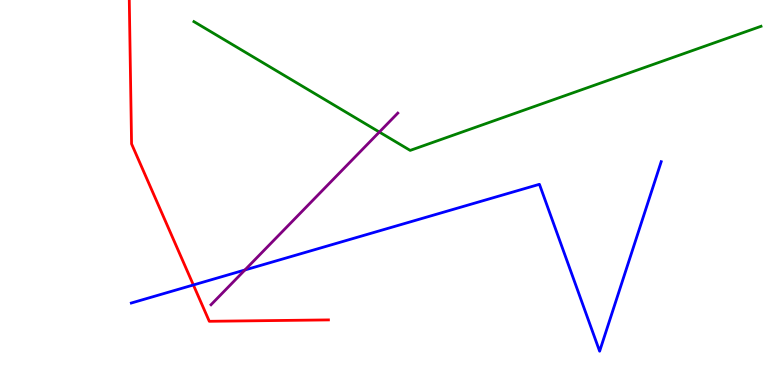[{'lines': ['blue', 'red'], 'intersections': [{'x': 2.5, 'y': 2.6}]}, {'lines': ['green', 'red'], 'intersections': []}, {'lines': ['purple', 'red'], 'intersections': []}, {'lines': ['blue', 'green'], 'intersections': []}, {'lines': ['blue', 'purple'], 'intersections': [{'x': 3.16, 'y': 2.99}]}, {'lines': ['green', 'purple'], 'intersections': [{'x': 4.89, 'y': 6.57}]}]